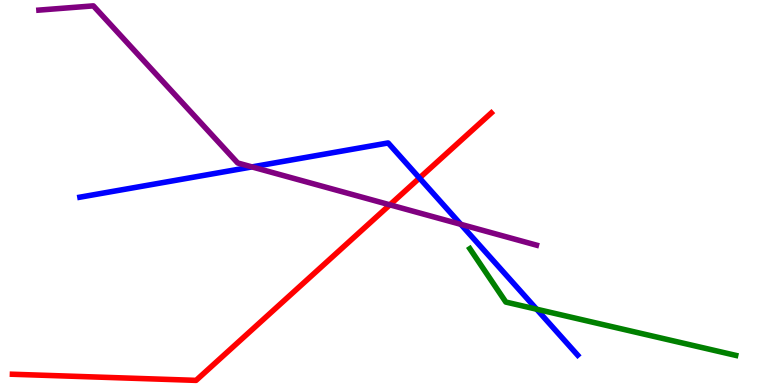[{'lines': ['blue', 'red'], 'intersections': [{'x': 5.41, 'y': 5.38}]}, {'lines': ['green', 'red'], 'intersections': []}, {'lines': ['purple', 'red'], 'intersections': [{'x': 5.03, 'y': 4.68}]}, {'lines': ['blue', 'green'], 'intersections': [{'x': 6.92, 'y': 1.97}]}, {'lines': ['blue', 'purple'], 'intersections': [{'x': 3.25, 'y': 5.66}, {'x': 5.95, 'y': 4.17}]}, {'lines': ['green', 'purple'], 'intersections': []}]